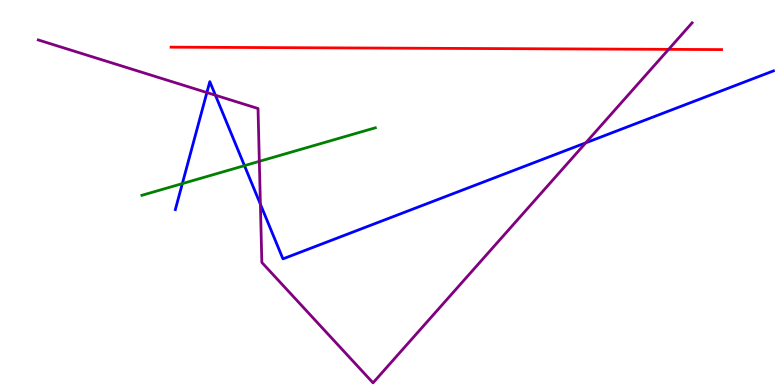[{'lines': ['blue', 'red'], 'intersections': []}, {'lines': ['green', 'red'], 'intersections': []}, {'lines': ['purple', 'red'], 'intersections': [{'x': 8.63, 'y': 8.72}]}, {'lines': ['blue', 'green'], 'intersections': [{'x': 2.35, 'y': 5.23}, {'x': 3.15, 'y': 5.7}]}, {'lines': ['blue', 'purple'], 'intersections': [{'x': 2.67, 'y': 7.6}, {'x': 2.78, 'y': 7.53}, {'x': 3.36, 'y': 4.7}, {'x': 7.56, 'y': 6.29}]}, {'lines': ['green', 'purple'], 'intersections': [{'x': 3.35, 'y': 5.81}]}]